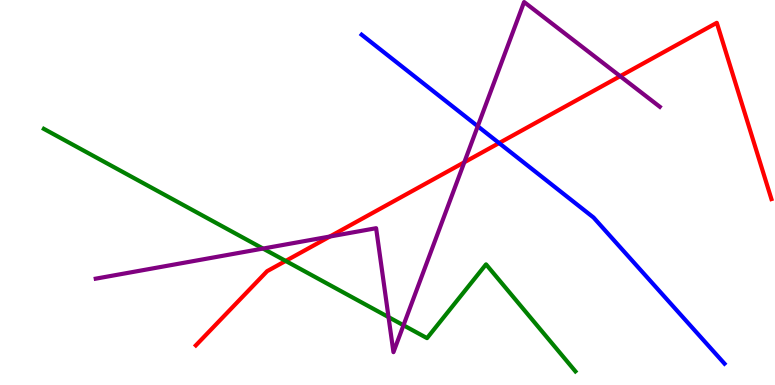[{'lines': ['blue', 'red'], 'intersections': [{'x': 6.44, 'y': 6.28}]}, {'lines': ['green', 'red'], 'intersections': [{'x': 3.69, 'y': 3.22}]}, {'lines': ['purple', 'red'], 'intersections': [{'x': 4.26, 'y': 3.86}, {'x': 5.99, 'y': 5.79}, {'x': 8.0, 'y': 8.02}]}, {'lines': ['blue', 'green'], 'intersections': []}, {'lines': ['blue', 'purple'], 'intersections': [{'x': 6.16, 'y': 6.72}]}, {'lines': ['green', 'purple'], 'intersections': [{'x': 3.39, 'y': 3.54}, {'x': 5.01, 'y': 1.76}, {'x': 5.21, 'y': 1.55}]}]